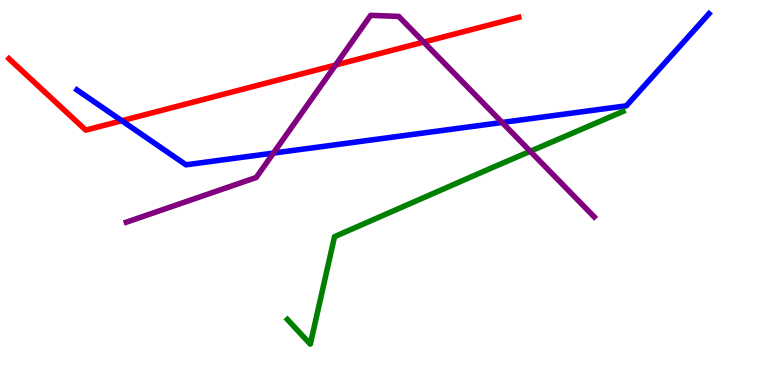[{'lines': ['blue', 'red'], 'intersections': [{'x': 1.57, 'y': 6.86}]}, {'lines': ['green', 'red'], 'intersections': []}, {'lines': ['purple', 'red'], 'intersections': [{'x': 4.33, 'y': 8.31}, {'x': 5.47, 'y': 8.91}]}, {'lines': ['blue', 'green'], 'intersections': []}, {'lines': ['blue', 'purple'], 'intersections': [{'x': 3.53, 'y': 6.02}, {'x': 6.48, 'y': 6.82}]}, {'lines': ['green', 'purple'], 'intersections': [{'x': 6.84, 'y': 6.07}]}]